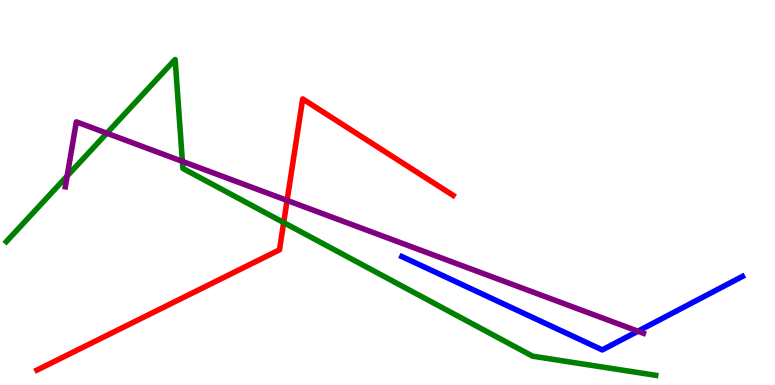[{'lines': ['blue', 'red'], 'intersections': []}, {'lines': ['green', 'red'], 'intersections': [{'x': 3.66, 'y': 4.22}]}, {'lines': ['purple', 'red'], 'intersections': [{'x': 3.7, 'y': 4.79}]}, {'lines': ['blue', 'green'], 'intersections': []}, {'lines': ['blue', 'purple'], 'intersections': [{'x': 8.23, 'y': 1.4}]}, {'lines': ['green', 'purple'], 'intersections': [{'x': 0.866, 'y': 5.43}, {'x': 1.38, 'y': 6.54}, {'x': 2.35, 'y': 5.81}]}]